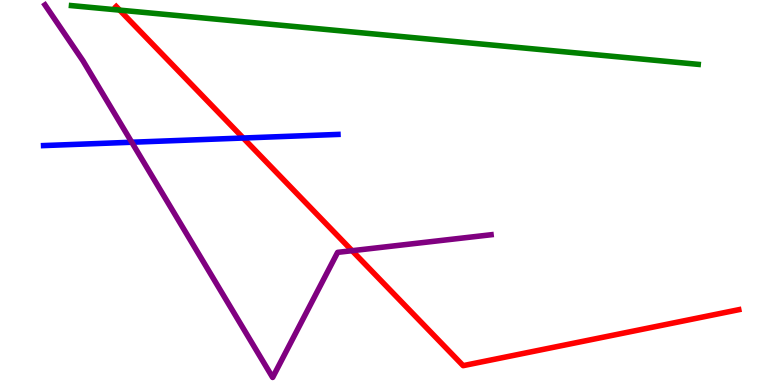[{'lines': ['blue', 'red'], 'intersections': [{'x': 3.14, 'y': 6.42}]}, {'lines': ['green', 'red'], 'intersections': [{'x': 1.54, 'y': 9.74}]}, {'lines': ['purple', 'red'], 'intersections': [{'x': 4.54, 'y': 3.49}]}, {'lines': ['blue', 'green'], 'intersections': []}, {'lines': ['blue', 'purple'], 'intersections': [{'x': 1.7, 'y': 6.31}]}, {'lines': ['green', 'purple'], 'intersections': []}]